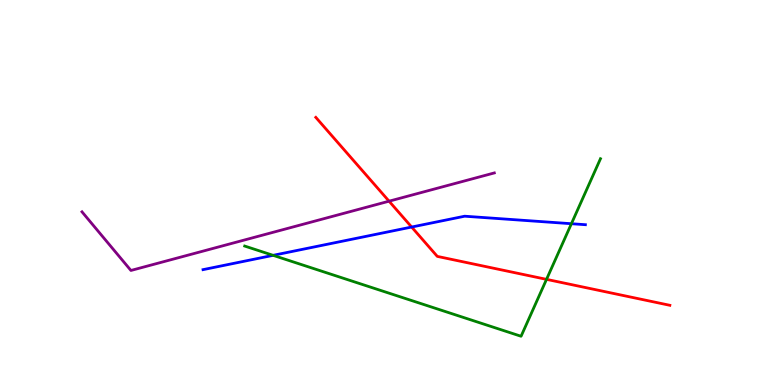[{'lines': ['blue', 'red'], 'intersections': [{'x': 5.31, 'y': 4.1}]}, {'lines': ['green', 'red'], 'intersections': [{'x': 7.05, 'y': 2.74}]}, {'lines': ['purple', 'red'], 'intersections': [{'x': 5.02, 'y': 4.77}]}, {'lines': ['blue', 'green'], 'intersections': [{'x': 3.52, 'y': 3.37}, {'x': 7.37, 'y': 4.19}]}, {'lines': ['blue', 'purple'], 'intersections': []}, {'lines': ['green', 'purple'], 'intersections': []}]